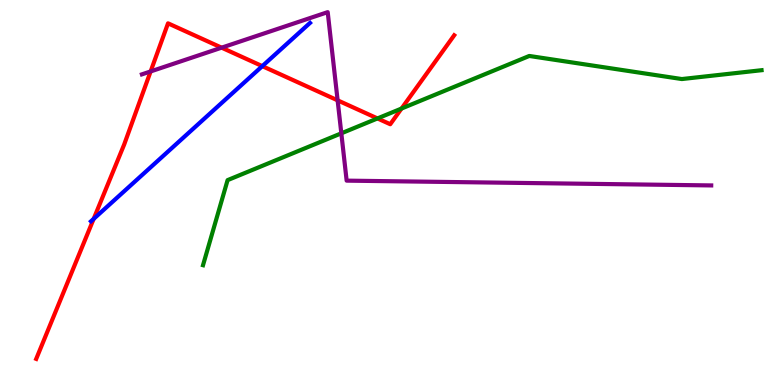[{'lines': ['blue', 'red'], 'intersections': [{'x': 1.21, 'y': 4.31}, {'x': 3.38, 'y': 8.28}]}, {'lines': ['green', 'red'], 'intersections': [{'x': 4.87, 'y': 6.92}, {'x': 5.18, 'y': 7.18}]}, {'lines': ['purple', 'red'], 'intersections': [{'x': 1.94, 'y': 8.14}, {'x': 2.86, 'y': 8.76}, {'x': 4.36, 'y': 7.39}]}, {'lines': ['blue', 'green'], 'intersections': []}, {'lines': ['blue', 'purple'], 'intersections': []}, {'lines': ['green', 'purple'], 'intersections': [{'x': 4.4, 'y': 6.54}]}]